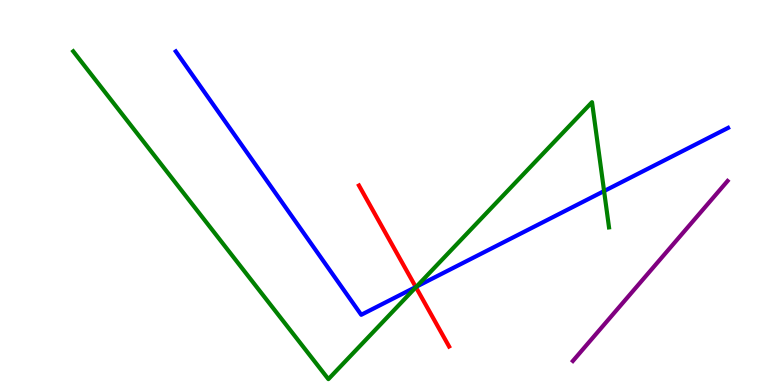[{'lines': ['blue', 'red'], 'intersections': [{'x': 5.36, 'y': 2.55}]}, {'lines': ['green', 'red'], 'intersections': [{'x': 5.37, 'y': 2.54}]}, {'lines': ['purple', 'red'], 'intersections': []}, {'lines': ['blue', 'green'], 'intersections': [{'x': 5.37, 'y': 2.55}, {'x': 7.79, 'y': 5.04}]}, {'lines': ['blue', 'purple'], 'intersections': []}, {'lines': ['green', 'purple'], 'intersections': []}]